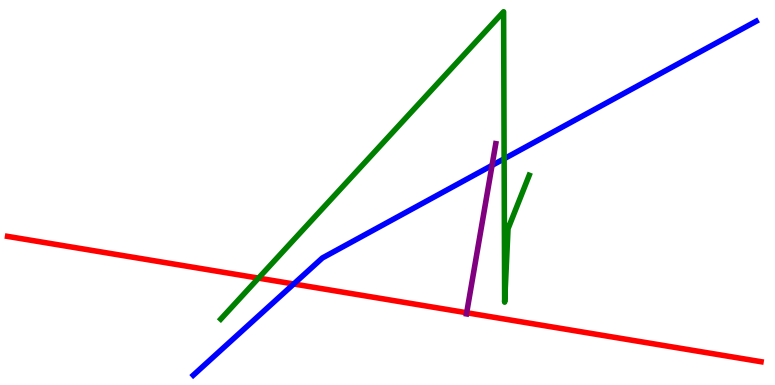[{'lines': ['blue', 'red'], 'intersections': [{'x': 3.79, 'y': 2.62}]}, {'lines': ['green', 'red'], 'intersections': [{'x': 3.34, 'y': 2.78}]}, {'lines': ['purple', 'red'], 'intersections': [{'x': 6.02, 'y': 1.88}]}, {'lines': ['blue', 'green'], 'intersections': [{'x': 6.5, 'y': 5.88}]}, {'lines': ['blue', 'purple'], 'intersections': [{'x': 6.35, 'y': 5.7}]}, {'lines': ['green', 'purple'], 'intersections': []}]